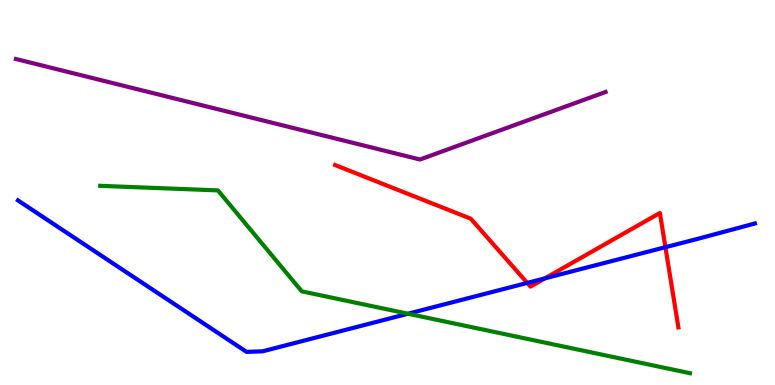[{'lines': ['blue', 'red'], 'intersections': [{'x': 6.8, 'y': 2.65}, {'x': 7.03, 'y': 2.77}, {'x': 8.59, 'y': 3.58}]}, {'lines': ['green', 'red'], 'intersections': []}, {'lines': ['purple', 'red'], 'intersections': []}, {'lines': ['blue', 'green'], 'intersections': [{'x': 5.26, 'y': 1.85}]}, {'lines': ['blue', 'purple'], 'intersections': []}, {'lines': ['green', 'purple'], 'intersections': []}]